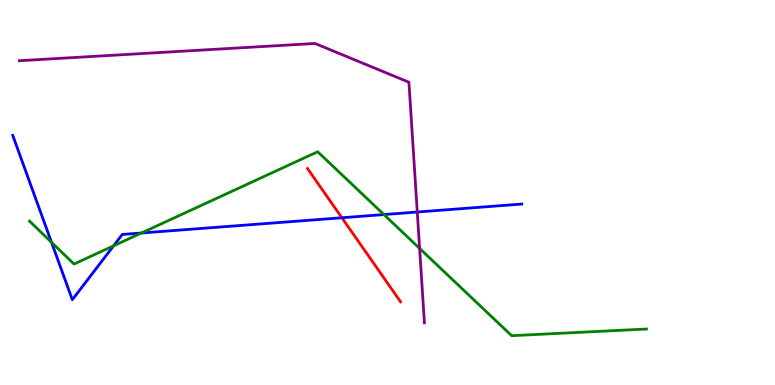[{'lines': ['blue', 'red'], 'intersections': [{'x': 4.41, 'y': 4.34}]}, {'lines': ['green', 'red'], 'intersections': []}, {'lines': ['purple', 'red'], 'intersections': []}, {'lines': ['blue', 'green'], 'intersections': [{'x': 0.665, 'y': 3.71}, {'x': 1.47, 'y': 3.62}, {'x': 1.82, 'y': 3.95}, {'x': 4.95, 'y': 4.43}]}, {'lines': ['blue', 'purple'], 'intersections': [{'x': 5.38, 'y': 4.49}]}, {'lines': ['green', 'purple'], 'intersections': [{'x': 5.41, 'y': 3.55}]}]